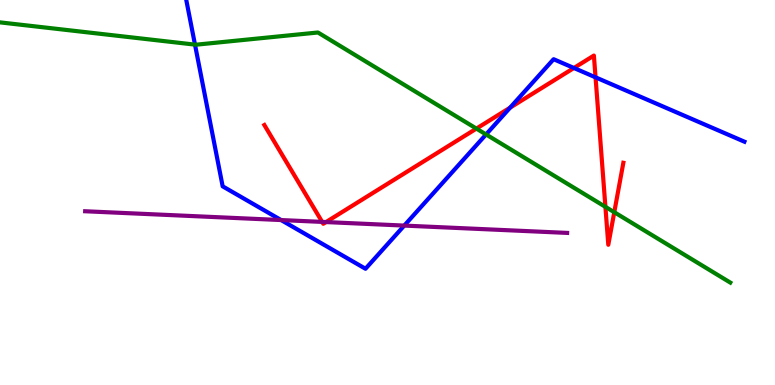[{'lines': ['blue', 'red'], 'intersections': [{'x': 6.58, 'y': 7.2}, {'x': 7.41, 'y': 8.23}, {'x': 7.68, 'y': 7.99}]}, {'lines': ['green', 'red'], 'intersections': [{'x': 6.15, 'y': 6.66}, {'x': 7.81, 'y': 4.63}, {'x': 7.93, 'y': 4.49}]}, {'lines': ['purple', 'red'], 'intersections': [{'x': 4.16, 'y': 4.24}, {'x': 4.21, 'y': 4.23}]}, {'lines': ['blue', 'green'], 'intersections': [{'x': 2.52, 'y': 8.84}, {'x': 6.27, 'y': 6.51}]}, {'lines': ['blue', 'purple'], 'intersections': [{'x': 3.63, 'y': 4.28}, {'x': 5.22, 'y': 4.14}]}, {'lines': ['green', 'purple'], 'intersections': []}]